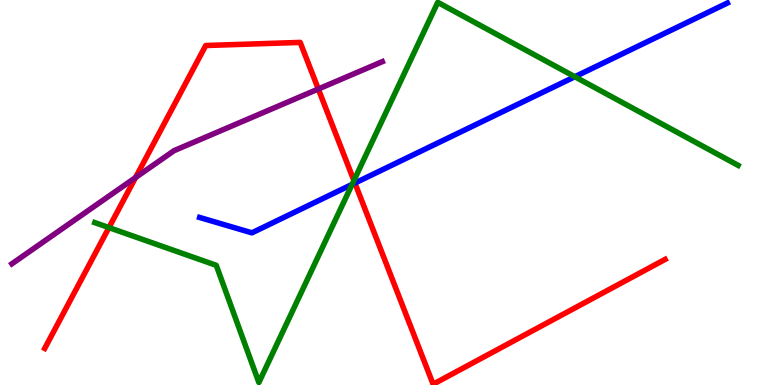[{'lines': ['blue', 'red'], 'intersections': [{'x': 4.58, 'y': 5.25}]}, {'lines': ['green', 'red'], 'intersections': [{'x': 1.41, 'y': 4.09}, {'x': 4.57, 'y': 5.31}]}, {'lines': ['purple', 'red'], 'intersections': [{'x': 1.75, 'y': 5.39}, {'x': 4.11, 'y': 7.69}]}, {'lines': ['blue', 'green'], 'intersections': [{'x': 4.54, 'y': 5.21}, {'x': 7.42, 'y': 8.01}]}, {'lines': ['blue', 'purple'], 'intersections': []}, {'lines': ['green', 'purple'], 'intersections': []}]